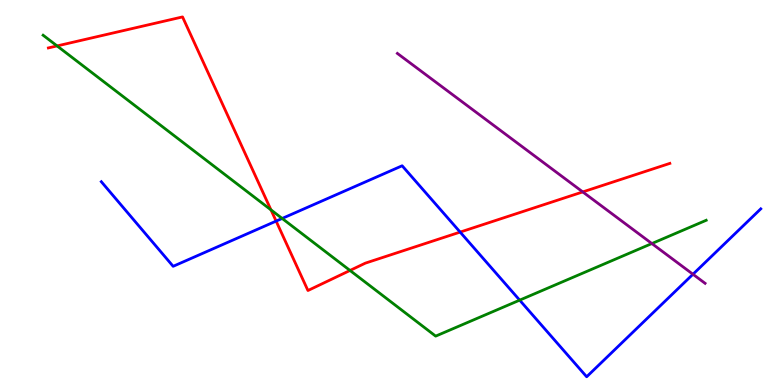[{'lines': ['blue', 'red'], 'intersections': [{'x': 3.56, 'y': 4.26}, {'x': 5.94, 'y': 3.97}]}, {'lines': ['green', 'red'], 'intersections': [{'x': 0.736, 'y': 8.81}, {'x': 3.5, 'y': 4.55}, {'x': 4.52, 'y': 2.98}]}, {'lines': ['purple', 'red'], 'intersections': [{'x': 7.52, 'y': 5.02}]}, {'lines': ['blue', 'green'], 'intersections': [{'x': 3.64, 'y': 4.33}, {'x': 6.71, 'y': 2.2}]}, {'lines': ['blue', 'purple'], 'intersections': [{'x': 8.94, 'y': 2.88}]}, {'lines': ['green', 'purple'], 'intersections': [{'x': 8.41, 'y': 3.67}]}]